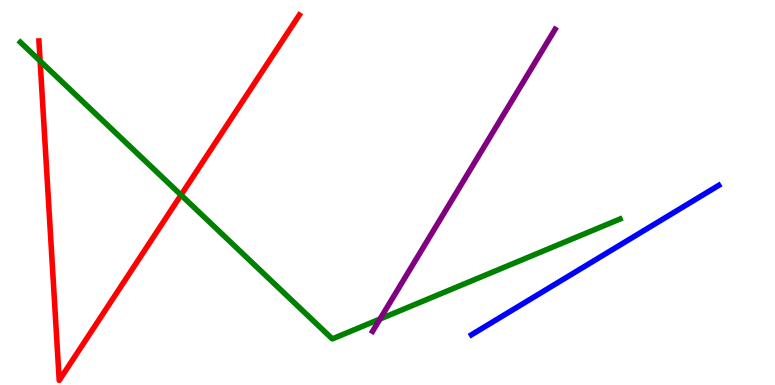[{'lines': ['blue', 'red'], 'intersections': []}, {'lines': ['green', 'red'], 'intersections': [{'x': 0.518, 'y': 8.42}, {'x': 2.34, 'y': 4.93}]}, {'lines': ['purple', 'red'], 'intersections': []}, {'lines': ['blue', 'green'], 'intersections': []}, {'lines': ['blue', 'purple'], 'intersections': []}, {'lines': ['green', 'purple'], 'intersections': [{'x': 4.9, 'y': 1.71}]}]